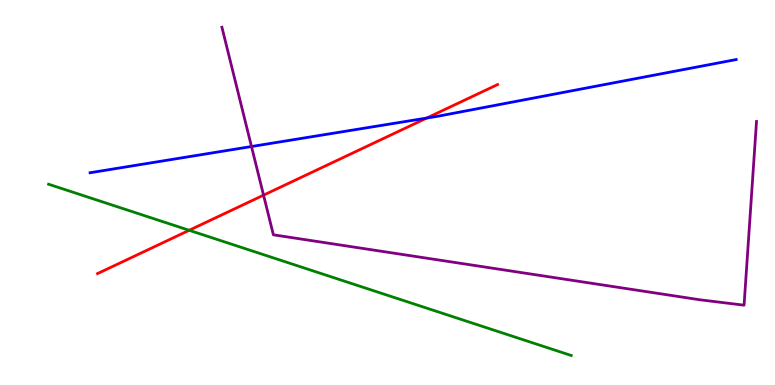[{'lines': ['blue', 'red'], 'intersections': [{'x': 5.51, 'y': 6.93}]}, {'lines': ['green', 'red'], 'intersections': [{'x': 2.44, 'y': 4.02}]}, {'lines': ['purple', 'red'], 'intersections': [{'x': 3.4, 'y': 4.93}]}, {'lines': ['blue', 'green'], 'intersections': []}, {'lines': ['blue', 'purple'], 'intersections': [{'x': 3.25, 'y': 6.19}]}, {'lines': ['green', 'purple'], 'intersections': []}]